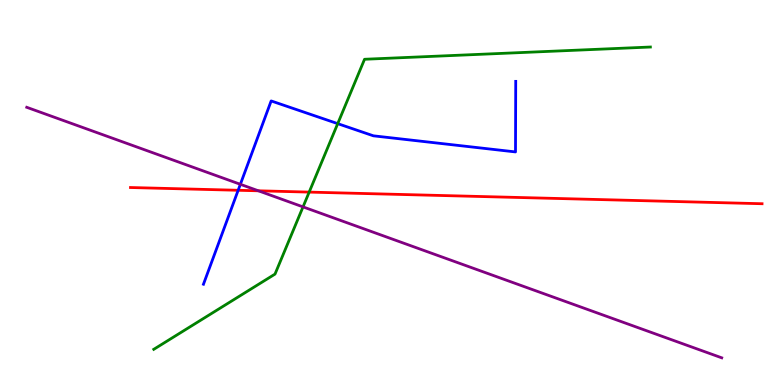[{'lines': ['blue', 'red'], 'intersections': [{'x': 3.07, 'y': 5.06}]}, {'lines': ['green', 'red'], 'intersections': [{'x': 3.99, 'y': 5.01}]}, {'lines': ['purple', 'red'], 'intersections': [{'x': 3.33, 'y': 5.04}]}, {'lines': ['blue', 'green'], 'intersections': [{'x': 4.36, 'y': 6.79}]}, {'lines': ['blue', 'purple'], 'intersections': [{'x': 3.1, 'y': 5.21}]}, {'lines': ['green', 'purple'], 'intersections': [{'x': 3.91, 'y': 4.63}]}]